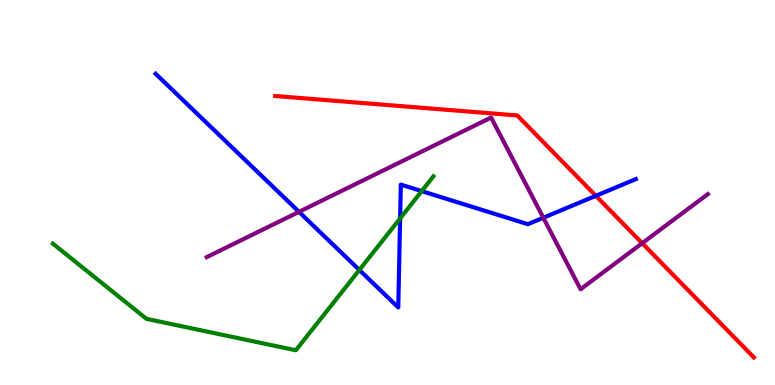[{'lines': ['blue', 'red'], 'intersections': [{'x': 7.69, 'y': 4.91}]}, {'lines': ['green', 'red'], 'intersections': []}, {'lines': ['purple', 'red'], 'intersections': [{'x': 8.29, 'y': 3.68}]}, {'lines': ['blue', 'green'], 'intersections': [{'x': 4.64, 'y': 2.99}, {'x': 5.16, 'y': 4.33}, {'x': 5.44, 'y': 5.04}]}, {'lines': ['blue', 'purple'], 'intersections': [{'x': 3.86, 'y': 4.5}, {'x': 7.01, 'y': 4.34}]}, {'lines': ['green', 'purple'], 'intersections': []}]